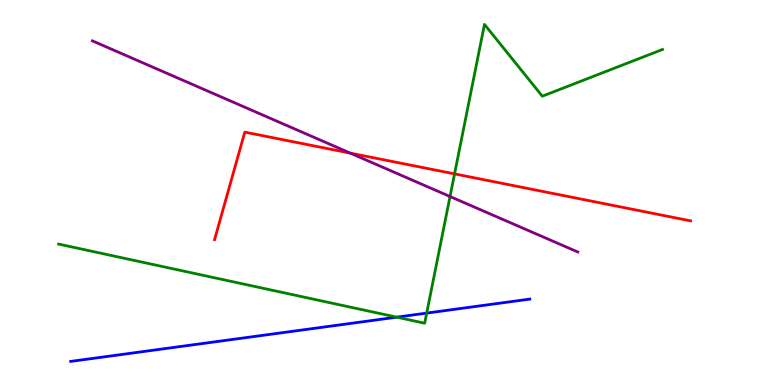[{'lines': ['blue', 'red'], 'intersections': []}, {'lines': ['green', 'red'], 'intersections': [{'x': 5.87, 'y': 5.48}]}, {'lines': ['purple', 'red'], 'intersections': [{'x': 4.52, 'y': 6.02}]}, {'lines': ['blue', 'green'], 'intersections': [{'x': 5.12, 'y': 1.76}, {'x': 5.51, 'y': 1.87}]}, {'lines': ['blue', 'purple'], 'intersections': []}, {'lines': ['green', 'purple'], 'intersections': [{'x': 5.81, 'y': 4.9}]}]